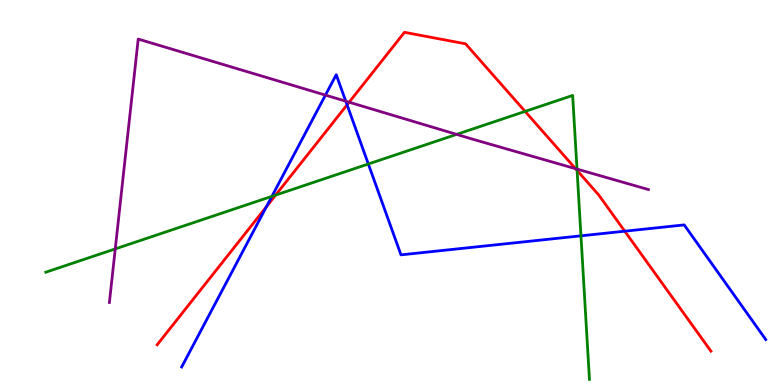[{'lines': ['blue', 'red'], 'intersections': [{'x': 3.44, 'y': 4.63}, {'x': 4.48, 'y': 7.28}, {'x': 8.06, 'y': 3.99}]}, {'lines': ['green', 'red'], 'intersections': [{'x': 3.56, 'y': 4.93}, {'x': 6.78, 'y': 7.11}, {'x': 7.45, 'y': 5.57}]}, {'lines': ['purple', 'red'], 'intersections': [{'x': 4.51, 'y': 7.35}, {'x': 7.43, 'y': 5.62}]}, {'lines': ['blue', 'green'], 'intersections': [{'x': 3.51, 'y': 4.9}, {'x': 4.75, 'y': 5.74}, {'x': 7.5, 'y': 3.87}]}, {'lines': ['blue', 'purple'], 'intersections': [{'x': 4.2, 'y': 7.53}, {'x': 4.46, 'y': 7.37}]}, {'lines': ['green', 'purple'], 'intersections': [{'x': 1.49, 'y': 3.54}, {'x': 5.89, 'y': 6.51}, {'x': 7.45, 'y': 5.61}]}]